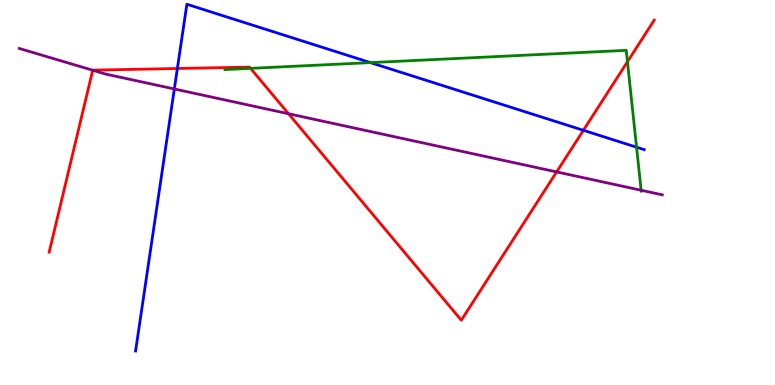[{'lines': ['blue', 'red'], 'intersections': [{'x': 2.29, 'y': 8.22}, {'x': 7.53, 'y': 6.62}]}, {'lines': ['green', 'red'], 'intersections': [{'x': 3.23, 'y': 8.22}, {'x': 8.1, 'y': 8.4}]}, {'lines': ['purple', 'red'], 'intersections': [{'x': 1.2, 'y': 8.18}, {'x': 3.72, 'y': 7.05}, {'x': 7.18, 'y': 5.53}]}, {'lines': ['blue', 'green'], 'intersections': [{'x': 4.78, 'y': 8.37}, {'x': 8.21, 'y': 6.18}]}, {'lines': ['blue', 'purple'], 'intersections': [{'x': 2.25, 'y': 7.69}]}, {'lines': ['green', 'purple'], 'intersections': [{'x': 8.27, 'y': 5.06}]}]